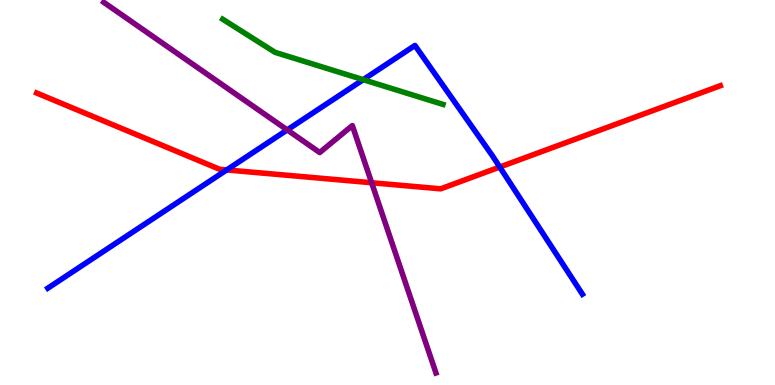[{'lines': ['blue', 'red'], 'intersections': [{'x': 2.93, 'y': 5.59}, {'x': 6.45, 'y': 5.66}]}, {'lines': ['green', 'red'], 'intersections': []}, {'lines': ['purple', 'red'], 'intersections': [{'x': 4.8, 'y': 5.25}]}, {'lines': ['blue', 'green'], 'intersections': [{'x': 4.69, 'y': 7.93}]}, {'lines': ['blue', 'purple'], 'intersections': [{'x': 3.71, 'y': 6.63}]}, {'lines': ['green', 'purple'], 'intersections': []}]